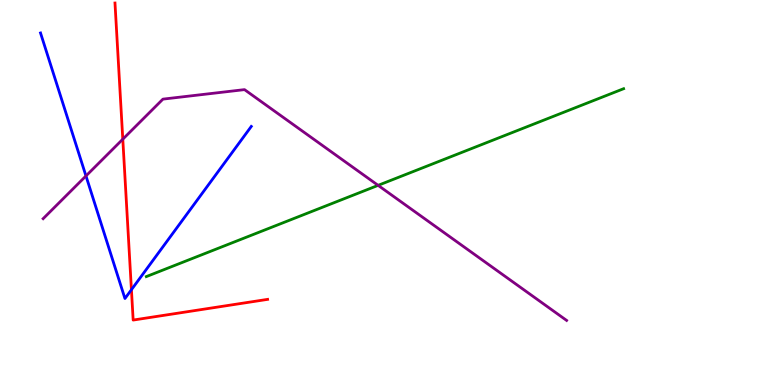[{'lines': ['blue', 'red'], 'intersections': [{'x': 1.7, 'y': 2.48}]}, {'lines': ['green', 'red'], 'intersections': []}, {'lines': ['purple', 'red'], 'intersections': [{'x': 1.58, 'y': 6.38}]}, {'lines': ['blue', 'green'], 'intersections': []}, {'lines': ['blue', 'purple'], 'intersections': [{'x': 1.11, 'y': 5.43}]}, {'lines': ['green', 'purple'], 'intersections': [{'x': 4.88, 'y': 5.19}]}]